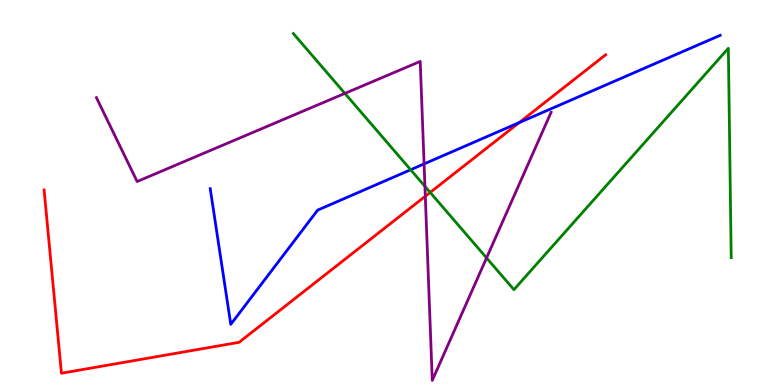[{'lines': ['blue', 'red'], 'intersections': [{'x': 6.7, 'y': 6.82}]}, {'lines': ['green', 'red'], 'intersections': [{'x': 5.55, 'y': 5.0}]}, {'lines': ['purple', 'red'], 'intersections': [{'x': 5.49, 'y': 4.9}]}, {'lines': ['blue', 'green'], 'intersections': [{'x': 5.3, 'y': 5.59}]}, {'lines': ['blue', 'purple'], 'intersections': [{'x': 5.47, 'y': 5.74}]}, {'lines': ['green', 'purple'], 'intersections': [{'x': 4.45, 'y': 7.57}, {'x': 5.48, 'y': 5.16}, {'x': 6.28, 'y': 3.3}]}]